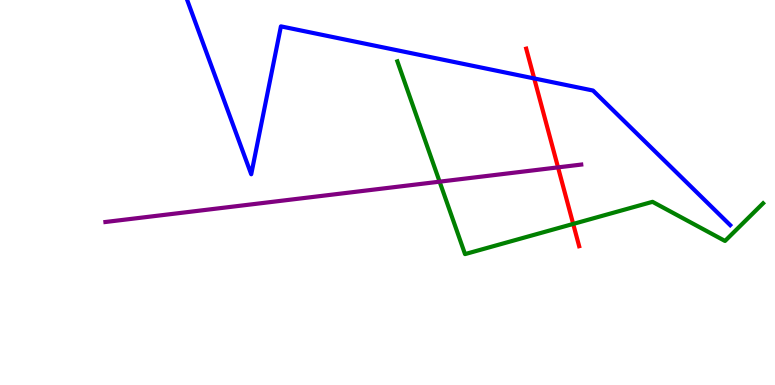[{'lines': ['blue', 'red'], 'intersections': [{'x': 6.89, 'y': 7.96}]}, {'lines': ['green', 'red'], 'intersections': [{'x': 7.4, 'y': 4.18}]}, {'lines': ['purple', 'red'], 'intersections': [{'x': 7.2, 'y': 5.65}]}, {'lines': ['blue', 'green'], 'intersections': []}, {'lines': ['blue', 'purple'], 'intersections': []}, {'lines': ['green', 'purple'], 'intersections': [{'x': 5.67, 'y': 5.28}]}]